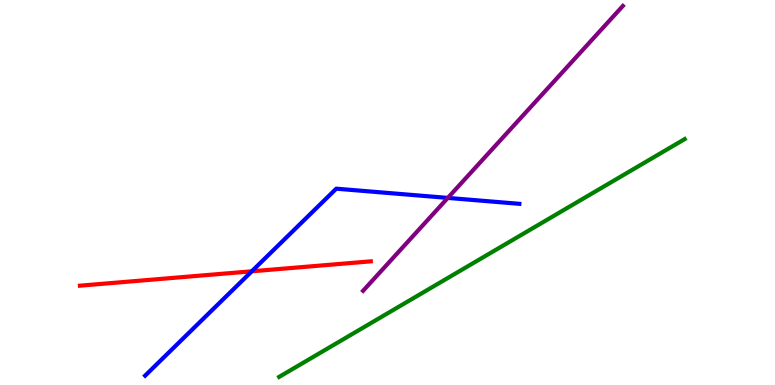[{'lines': ['blue', 'red'], 'intersections': [{'x': 3.25, 'y': 2.95}]}, {'lines': ['green', 'red'], 'intersections': []}, {'lines': ['purple', 'red'], 'intersections': []}, {'lines': ['blue', 'green'], 'intersections': []}, {'lines': ['blue', 'purple'], 'intersections': [{'x': 5.78, 'y': 4.86}]}, {'lines': ['green', 'purple'], 'intersections': []}]